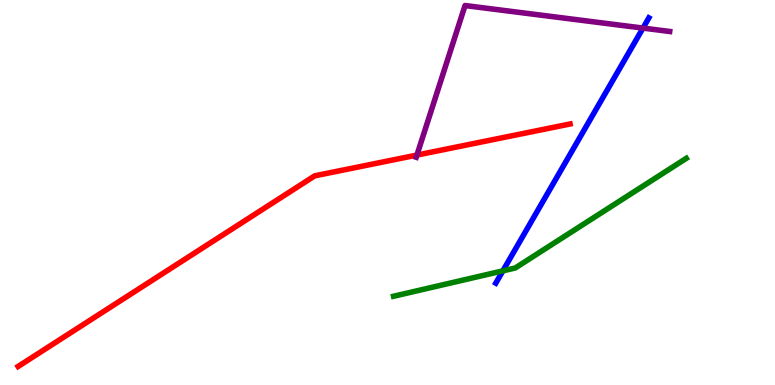[{'lines': ['blue', 'red'], 'intersections': []}, {'lines': ['green', 'red'], 'intersections': []}, {'lines': ['purple', 'red'], 'intersections': [{'x': 5.38, 'y': 5.97}]}, {'lines': ['blue', 'green'], 'intersections': [{'x': 6.49, 'y': 2.96}]}, {'lines': ['blue', 'purple'], 'intersections': [{'x': 8.3, 'y': 9.27}]}, {'lines': ['green', 'purple'], 'intersections': []}]